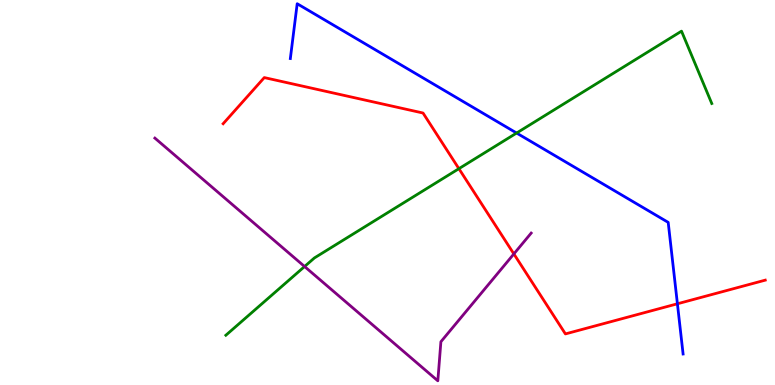[{'lines': ['blue', 'red'], 'intersections': [{'x': 8.74, 'y': 2.11}]}, {'lines': ['green', 'red'], 'intersections': [{'x': 5.92, 'y': 5.62}]}, {'lines': ['purple', 'red'], 'intersections': [{'x': 6.63, 'y': 3.4}]}, {'lines': ['blue', 'green'], 'intersections': [{'x': 6.67, 'y': 6.54}]}, {'lines': ['blue', 'purple'], 'intersections': []}, {'lines': ['green', 'purple'], 'intersections': [{'x': 3.93, 'y': 3.08}]}]